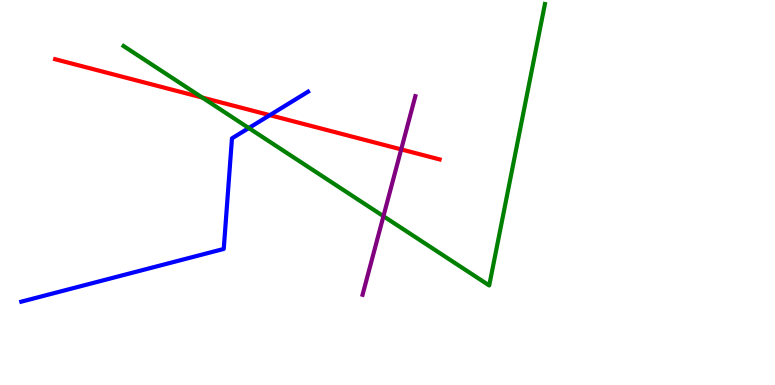[{'lines': ['blue', 'red'], 'intersections': [{'x': 3.48, 'y': 7.01}]}, {'lines': ['green', 'red'], 'intersections': [{'x': 2.61, 'y': 7.47}]}, {'lines': ['purple', 'red'], 'intersections': [{'x': 5.18, 'y': 6.12}]}, {'lines': ['blue', 'green'], 'intersections': [{'x': 3.21, 'y': 6.67}]}, {'lines': ['blue', 'purple'], 'intersections': []}, {'lines': ['green', 'purple'], 'intersections': [{'x': 4.95, 'y': 4.38}]}]